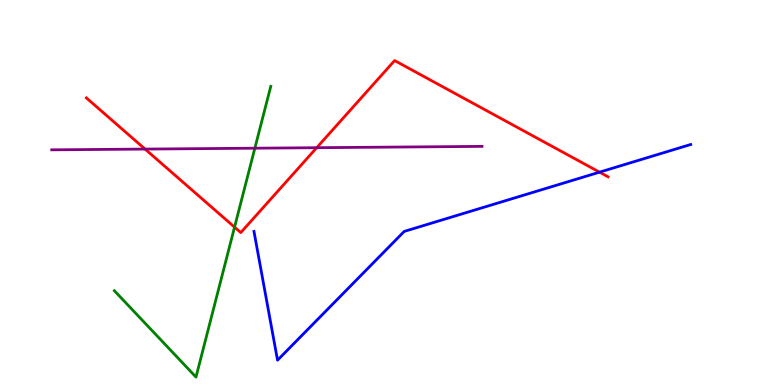[{'lines': ['blue', 'red'], 'intersections': [{'x': 7.74, 'y': 5.53}]}, {'lines': ['green', 'red'], 'intersections': [{'x': 3.03, 'y': 4.1}]}, {'lines': ['purple', 'red'], 'intersections': [{'x': 1.87, 'y': 6.13}, {'x': 4.09, 'y': 6.16}]}, {'lines': ['blue', 'green'], 'intersections': []}, {'lines': ['blue', 'purple'], 'intersections': []}, {'lines': ['green', 'purple'], 'intersections': [{'x': 3.29, 'y': 6.15}]}]